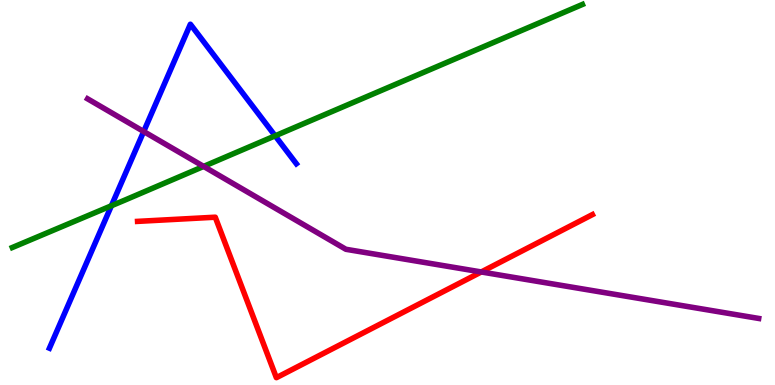[{'lines': ['blue', 'red'], 'intersections': []}, {'lines': ['green', 'red'], 'intersections': []}, {'lines': ['purple', 'red'], 'intersections': [{'x': 6.21, 'y': 2.94}]}, {'lines': ['blue', 'green'], 'intersections': [{'x': 1.44, 'y': 4.66}, {'x': 3.55, 'y': 6.47}]}, {'lines': ['blue', 'purple'], 'intersections': [{'x': 1.85, 'y': 6.58}]}, {'lines': ['green', 'purple'], 'intersections': [{'x': 2.63, 'y': 5.68}]}]